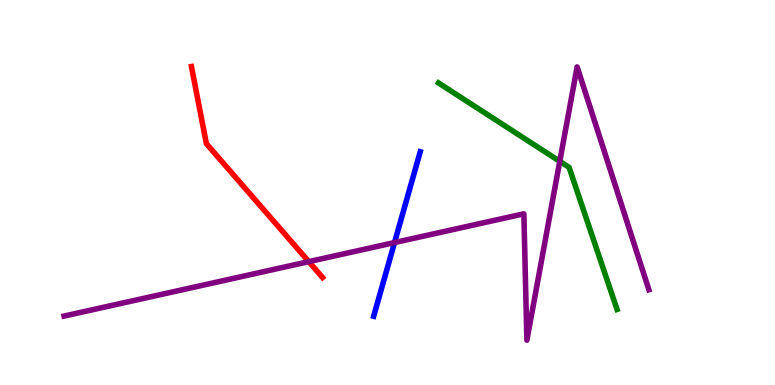[{'lines': ['blue', 'red'], 'intersections': []}, {'lines': ['green', 'red'], 'intersections': []}, {'lines': ['purple', 'red'], 'intersections': [{'x': 3.98, 'y': 3.2}]}, {'lines': ['blue', 'green'], 'intersections': []}, {'lines': ['blue', 'purple'], 'intersections': [{'x': 5.09, 'y': 3.7}]}, {'lines': ['green', 'purple'], 'intersections': [{'x': 7.22, 'y': 5.81}]}]